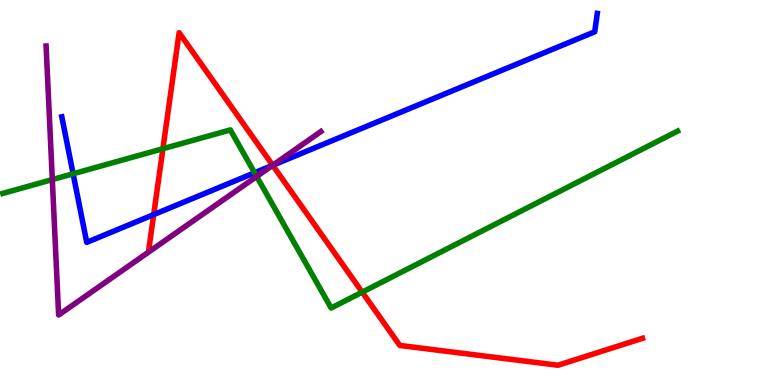[{'lines': ['blue', 'red'], 'intersections': [{'x': 1.98, 'y': 4.43}, {'x': 3.52, 'y': 5.71}]}, {'lines': ['green', 'red'], 'intersections': [{'x': 2.1, 'y': 6.14}, {'x': 4.67, 'y': 2.41}]}, {'lines': ['purple', 'red'], 'intersections': [{'x': 3.52, 'y': 5.71}]}, {'lines': ['blue', 'green'], 'intersections': [{'x': 0.943, 'y': 5.49}, {'x': 3.29, 'y': 5.51}]}, {'lines': ['blue', 'purple'], 'intersections': [{'x': 3.52, 'y': 5.71}]}, {'lines': ['green', 'purple'], 'intersections': [{'x': 0.675, 'y': 5.34}, {'x': 3.31, 'y': 5.42}]}]